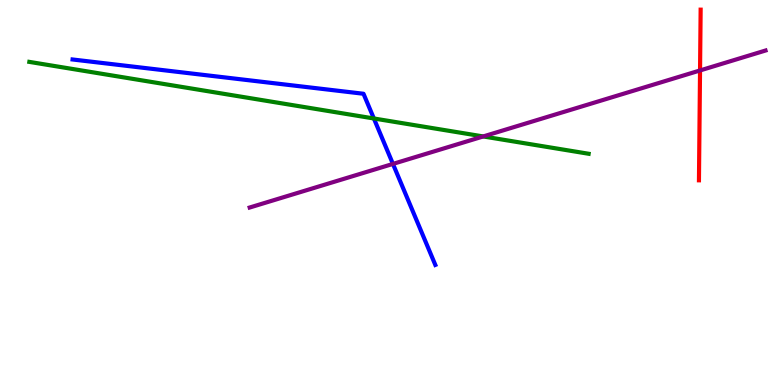[{'lines': ['blue', 'red'], 'intersections': []}, {'lines': ['green', 'red'], 'intersections': []}, {'lines': ['purple', 'red'], 'intersections': [{'x': 9.03, 'y': 8.17}]}, {'lines': ['blue', 'green'], 'intersections': [{'x': 4.82, 'y': 6.92}]}, {'lines': ['blue', 'purple'], 'intersections': [{'x': 5.07, 'y': 5.74}]}, {'lines': ['green', 'purple'], 'intersections': [{'x': 6.23, 'y': 6.46}]}]